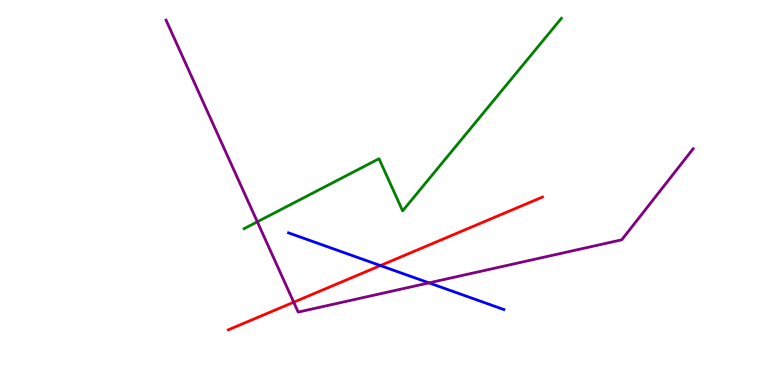[{'lines': ['blue', 'red'], 'intersections': [{'x': 4.91, 'y': 3.1}]}, {'lines': ['green', 'red'], 'intersections': []}, {'lines': ['purple', 'red'], 'intersections': [{'x': 3.79, 'y': 2.15}]}, {'lines': ['blue', 'green'], 'intersections': []}, {'lines': ['blue', 'purple'], 'intersections': [{'x': 5.54, 'y': 2.65}]}, {'lines': ['green', 'purple'], 'intersections': [{'x': 3.32, 'y': 4.24}]}]